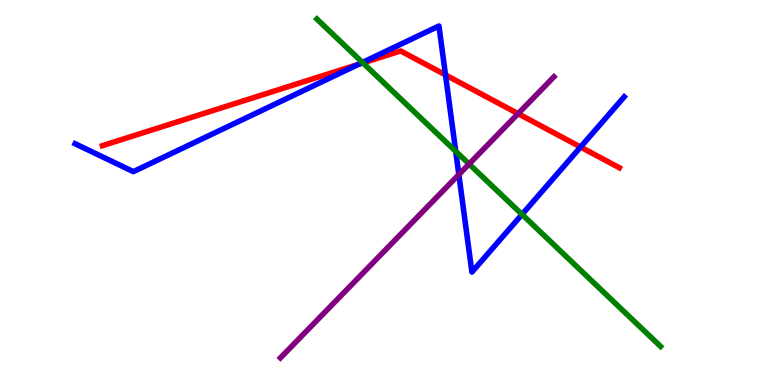[{'lines': ['blue', 'red'], 'intersections': [{'x': 4.63, 'y': 8.33}, {'x': 5.75, 'y': 8.05}, {'x': 7.49, 'y': 6.18}]}, {'lines': ['green', 'red'], 'intersections': [{'x': 4.68, 'y': 8.37}]}, {'lines': ['purple', 'red'], 'intersections': [{'x': 6.68, 'y': 7.05}]}, {'lines': ['blue', 'green'], 'intersections': [{'x': 4.68, 'y': 8.38}, {'x': 5.88, 'y': 6.07}, {'x': 6.74, 'y': 4.43}]}, {'lines': ['blue', 'purple'], 'intersections': [{'x': 5.92, 'y': 5.47}]}, {'lines': ['green', 'purple'], 'intersections': [{'x': 6.05, 'y': 5.74}]}]